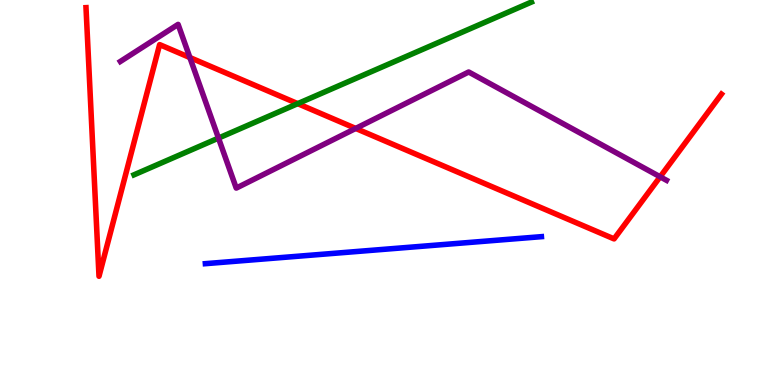[{'lines': ['blue', 'red'], 'intersections': []}, {'lines': ['green', 'red'], 'intersections': [{'x': 3.84, 'y': 7.31}]}, {'lines': ['purple', 'red'], 'intersections': [{'x': 2.45, 'y': 8.51}, {'x': 4.59, 'y': 6.66}, {'x': 8.52, 'y': 5.41}]}, {'lines': ['blue', 'green'], 'intersections': []}, {'lines': ['blue', 'purple'], 'intersections': []}, {'lines': ['green', 'purple'], 'intersections': [{'x': 2.82, 'y': 6.41}]}]